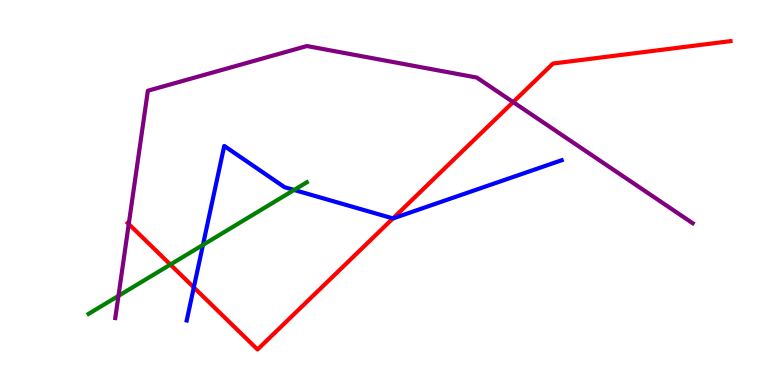[{'lines': ['blue', 'red'], 'intersections': [{'x': 2.5, 'y': 2.53}, {'x': 5.07, 'y': 4.33}]}, {'lines': ['green', 'red'], 'intersections': [{'x': 2.2, 'y': 3.13}]}, {'lines': ['purple', 'red'], 'intersections': [{'x': 1.66, 'y': 4.18}, {'x': 6.62, 'y': 7.35}]}, {'lines': ['blue', 'green'], 'intersections': [{'x': 2.62, 'y': 3.64}, {'x': 3.79, 'y': 5.07}]}, {'lines': ['blue', 'purple'], 'intersections': []}, {'lines': ['green', 'purple'], 'intersections': [{'x': 1.53, 'y': 2.32}]}]